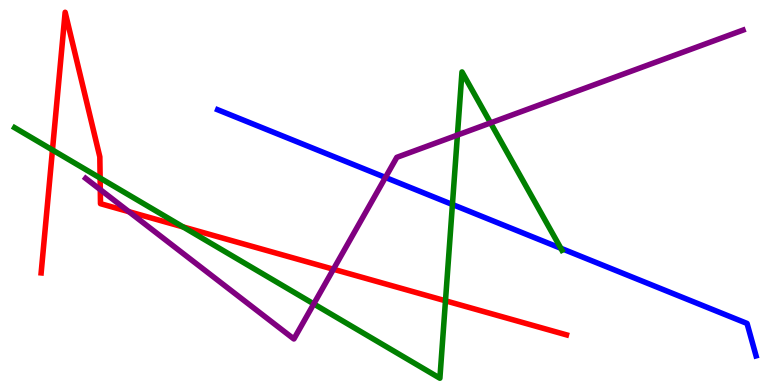[{'lines': ['blue', 'red'], 'intersections': []}, {'lines': ['green', 'red'], 'intersections': [{'x': 0.677, 'y': 6.1}, {'x': 1.29, 'y': 5.38}, {'x': 2.36, 'y': 4.11}, {'x': 5.75, 'y': 2.19}]}, {'lines': ['purple', 'red'], 'intersections': [{'x': 1.29, 'y': 5.07}, {'x': 1.66, 'y': 4.5}, {'x': 4.3, 'y': 3.01}]}, {'lines': ['blue', 'green'], 'intersections': [{'x': 5.84, 'y': 4.69}, {'x': 7.24, 'y': 3.55}]}, {'lines': ['blue', 'purple'], 'intersections': [{'x': 4.97, 'y': 5.39}]}, {'lines': ['green', 'purple'], 'intersections': [{'x': 4.05, 'y': 2.11}, {'x': 5.9, 'y': 6.49}, {'x': 6.33, 'y': 6.81}]}]